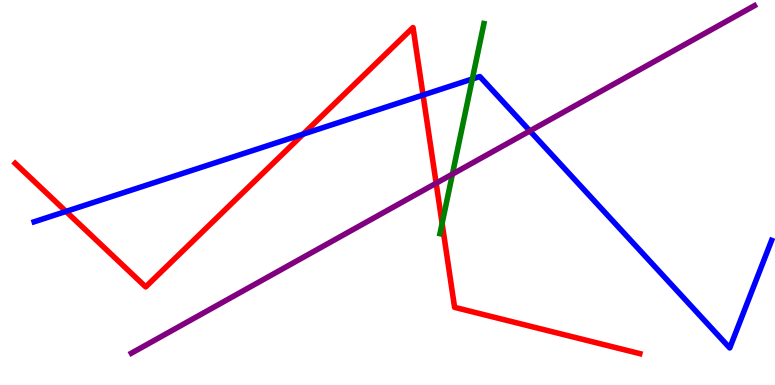[{'lines': ['blue', 'red'], 'intersections': [{'x': 0.851, 'y': 4.51}, {'x': 3.91, 'y': 6.52}, {'x': 5.46, 'y': 7.53}]}, {'lines': ['green', 'red'], 'intersections': [{'x': 5.7, 'y': 4.2}]}, {'lines': ['purple', 'red'], 'intersections': [{'x': 5.63, 'y': 5.24}]}, {'lines': ['blue', 'green'], 'intersections': [{'x': 6.09, 'y': 7.95}]}, {'lines': ['blue', 'purple'], 'intersections': [{'x': 6.84, 'y': 6.6}]}, {'lines': ['green', 'purple'], 'intersections': [{'x': 5.84, 'y': 5.48}]}]